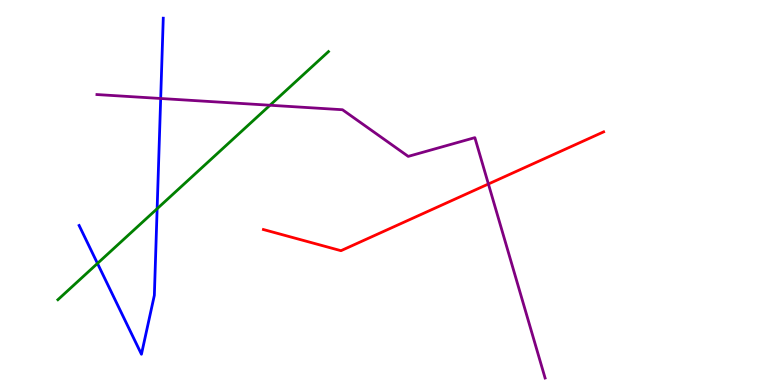[{'lines': ['blue', 'red'], 'intersections': []}, {'lines': ['green', 'red'], 'intersections': []}, {'lines': ['purple', 'red'], 'intersections': [{'x': 6.3, 'y': 5.22}]}, {'lines': ['blue', 'green'], 'intersections': [{'x': 1.26, 'y': 3.16}, {'x': 2.03, 'y': 4.58}]}, {'lines': ['blue', 'purple'], 'intersections': [{'x': 2.07, 'y': 7.44}]}, {'lines': ['green', 'purple'], 'intersections': [{'x': 3.48, 'y': 7.27}]}]